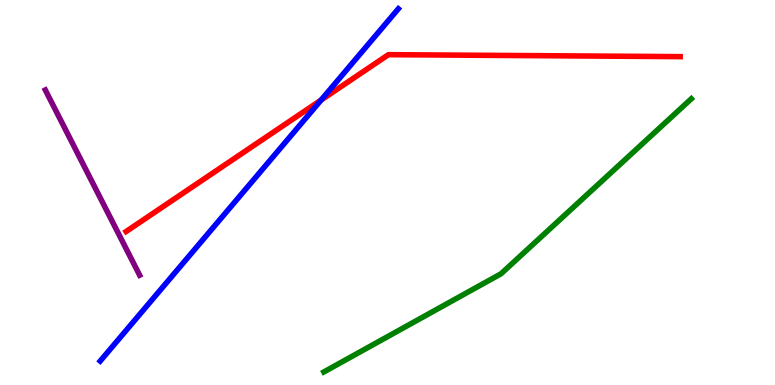[{'lines': ['blue', 'red'], 'intersections': [{'x': 4.14, 'y': 7.4}]}, {'lines': ['green', 'red'], 'intersections': []}, {'lines': ['purple', 'red'], 'intersections': []}, {'lines': ['blue', 'green'], 'intersections': []}, {'lines': ['blue', 'purple'], 'intersections': []}, {'lines': ['green', 'purple'], 'intersections': []}]